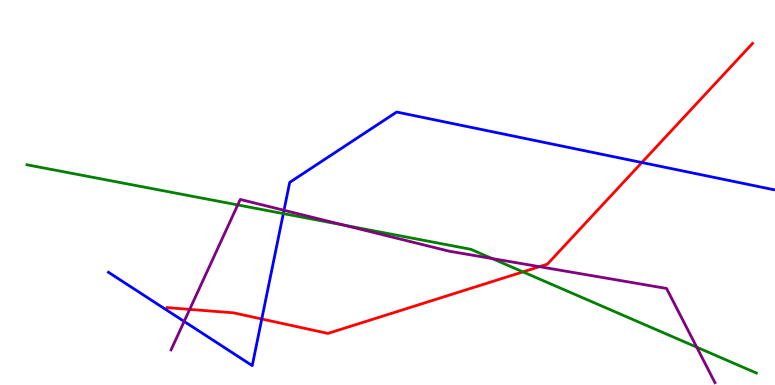[{'lines': ['blue', 'red'], 'intersections': [{'x': 3.38, 'y': 1.71}, {'x': 8.28, 'y': 5.78}]}, {'lines': ['green', 'red'], 'intersections': [{'x': 6.75, 'y': 2.94}]}, {'lines': ['purple', 'red'], 'intersections': [{'x': 2.45, 'y': 1.96}, {'x': 6.96, 'y': 3.07}]}, {'lines': ['blue', 'green'], 'intersections': [{'x': 3.66, 'y': 4.45}]}, {'lines': ['blue', 'purple'], 'intersections': [{'x': 2.38, 'y': 1.65}, {'x': 3.66, 'y': 4.54}]}, {'lines': ['green', 'purple'], 'intersections': [{'x': 3.07, 'y': 4.68}, {'x': 4.44, 'y': 4.15}, {'x': 6.35, 'y': 3.28}, {'x': 8.99, 'y': 0.982}]}]